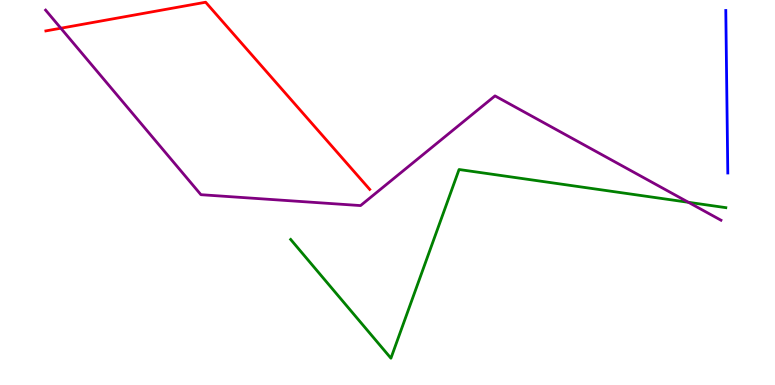[{'lines': ['blue', 'red'], 'intersections': []}, {'lines': ['green', 'red'], 'intersections': []}, {'lines': ['purple', 'red'], 'intersections': [{'x': 0.785, 'y': 9.27}]}, {'lines': ['blue', 'green'], 'intersections': []}, {'lines': ['blue', 'purple'], 'intersections': []}, {'lines': ['green', 'purple'], 'intersections': [{'x': 8.88, 'y': 4.75}]}]